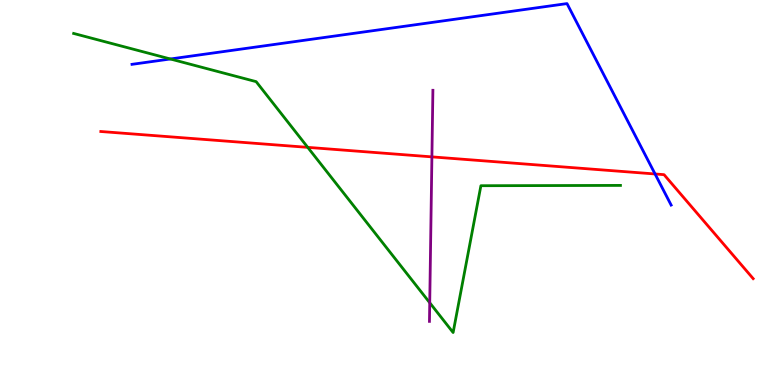[{'lines': ['blue', 'red'], 'intersections': [{'x': 8.45, 'y': 5.48}]}, {'lines': ['green', 'red'], 'intersections': [{'x': 3.97, 'y': 6.17}]}, {'lines': ['purple', 'red'], 'intersections': [{'x': 5.57, 'y': 5.93}]}, {'lines': ['blue', 'green'], 'intersections': [{'x': 2.2, 'y': 8.47}]}, {'lines': ['blue', 'purple'], 'intersections': []}, {'lines': ['green', 'purple'], 'intersections': [{'x': 5.54, 'y': 2.14}]}]